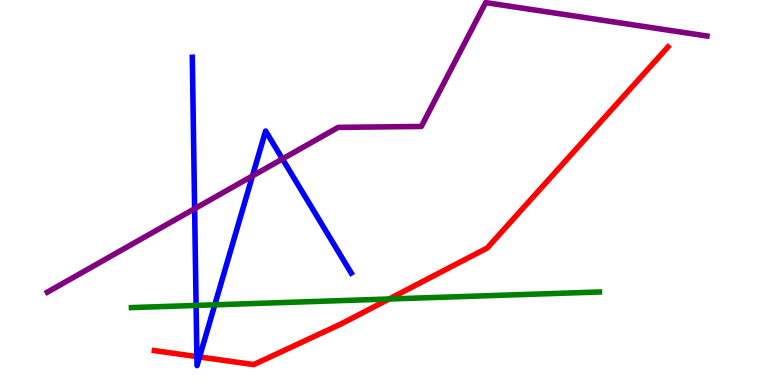[{'lines': ['blue', 'red'], 'intersections': [{'x': 2.54, 'y': 0.738}, {'x': 2.57, 'y': 0.728}]}, {'lines': ['green', 'red'], 'intersections': [{'x': 5.02, 'y': 2.23}]}, {'lines': ['purple', 'red'], 'intersections': []}, {'lines': ['blue', 'green'], 'intersections': [{'x': 2.53, 'y': 2.07}, {'x': 2.77, 'y': 2.08}]}, {'lines': ['blue', 'purple'], 'intersections': [{'x': 2.51, 'y': 4.58}, {'x': 3.26, 'y': 5.43}, {'x': 3.64, 'y': 5.87}]}, {'lines': ['green', 'purple'], 'intersections': []}]